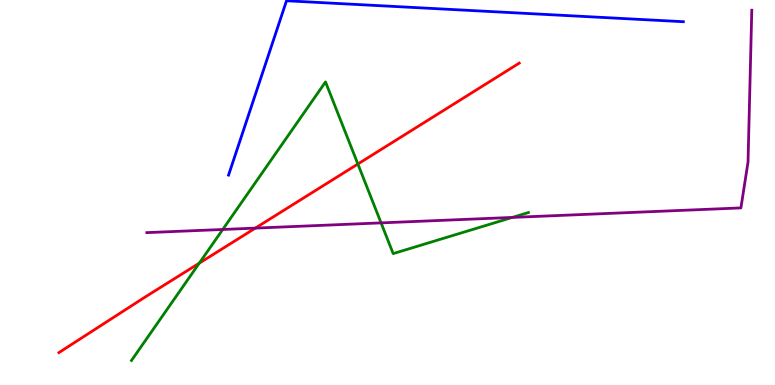[{'lines': ['blue', 'red'], 'intersections': []}, {'lines': ['green', 'red'], 'intersections': [{'x': 2.57, 'y': 3.16}, {'x': 4.62, 'y': 5.74}]}, {'lines': ['purple', 'red'], 'intersections': [{'x': 3.29, 'y': 4.07}]}, {'lines': ['blue', 'green'], 'intersections': []}, {'lines': ['blue', 'purple'], 'intersections': []}, {'lines': ['green', 'purple'], 'intersections': [{'x': 2.87, 'y': 4.04}, {'x': 4.92, 'y': 4.21}, {'x': 6.61, 'y': 4.35}]}]